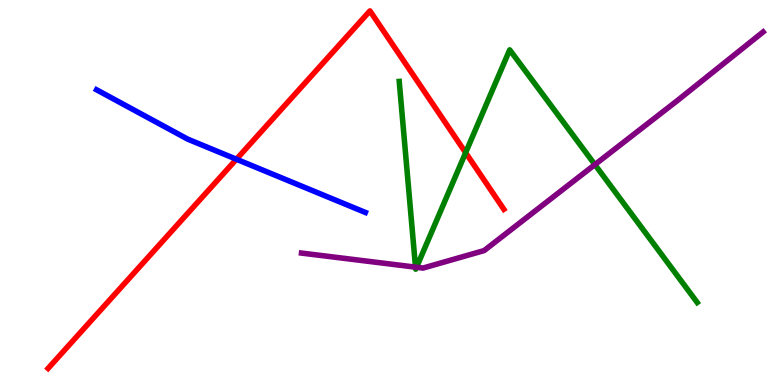[{'lines': ['blue', 'red'], 'intersections': [{'x': 3.05, 'y': 5.86}]}, {'lines': ['green', 'red'], 'intersections': [{'x': 6.01, 'y': 6.03}]}, {'lines': ['purple', 'red'], 'intersections': []}, {'lines': ['blue', 'green'], 'intersections': []}, {'lines': ['blue', 'purple'], 'intersections': []}, {'lines': ['green', 'purple'], 'intersections': [{'x': 5.36, 'y': 3.06}, {'x': 5.37, 'y': 3.06}, {'x': 7.68, 'y': 5.72}]}]